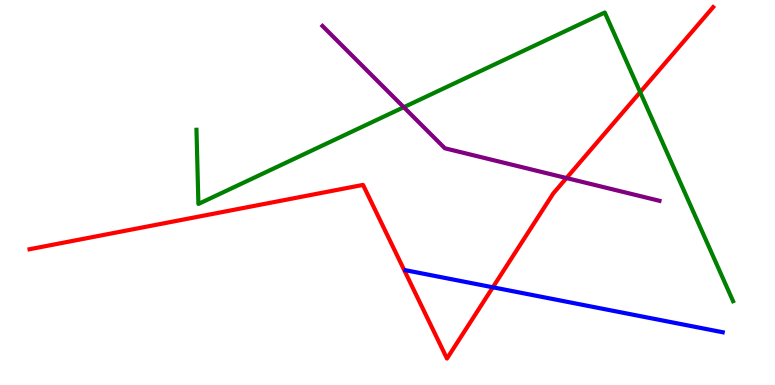[{'lines': ['blue', 'red'], 'intersections': [{'x': 6.36, 'y': 2.54}]}, {'lines': ['green', 'red'], 'intersections': [{'x': 8.26, 'y': 7.61}]}, {'lines': ['purple', 'red'], 'intersections': [{'x': 7.31, 'y': 5.38}]}, {'lines': ['blue', 'green'], 'intersections': []}, {'lines': ['blue', 'purple'], 'intersections': []}, {'lines': ['green', 'purple'], 'intersections': [{'x': 5.21, 'y': 7.22}]}]